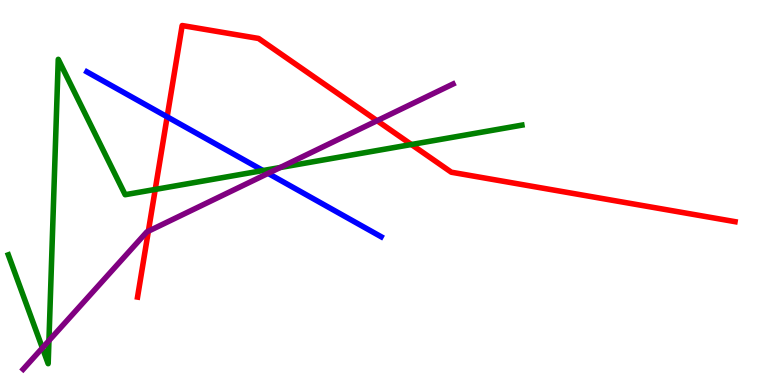[{'lines': ['blue', 'red'], 'intersections': [{'x': 2.16, 'y': 6.97}]}, {'lines': ['green', 'red'], 'intersections': [{'x': 2.0, 'y': 5.08}, {'x': 5.31, 'y': 6.25}]}, {'lines': ['purple', 'red'], 'intersections': [{'x': 1.91, 'y': 3.99}, {'x': 4.87, 'y': 6.86}]}, {'lines': ['blue', 'green'], 'intersections': [{'x': 3.39, 'y': 5.57}]}, {'lines': ['blue', 'purple'], 'intersections': [{'x': 3.46, 'y': 5.5}]}, {'lines': ['green', 'purple'], 'intersections': [{'x': 0.547, 'y': 0.963}, {'x': 0.631, 'y': 1.15}, {'x': 3.62, 'y': 5.65}]}]